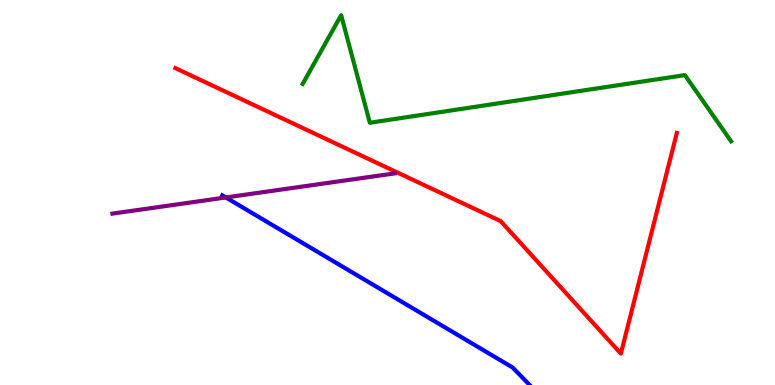[{'lines': ['blue', 'red'], 'intersections': []}, {'lines': ['green', 'red'], 'intersections': []}, {'lines': ['purple', 'red'], 'intersections': []}, {'lines': ['blue', 'green'], 'intersections': []}, {'lines': ['blue', 'purple'], 'intersections': [{'x': 2.91, 'y': 4.87}]}, {'lines': ['green', 'purple'], 'intersections': []}]